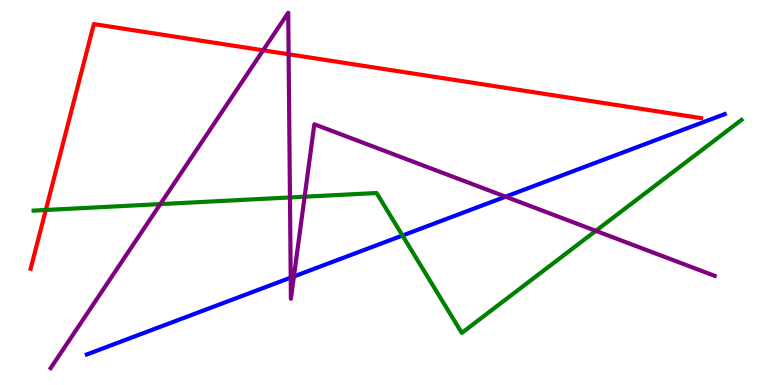[{'lines': ['blue', 'red'], 'intersections': []}, {'lines': ['green', 'red'], 'intersections': [{'x': 0.591, 'y': 4.55}]}, {'lines': ['purple', 'red'], 'intersections': [{'x': 3.4, 'y': 8.69}, {'x': 3.72, 'y': 8.59}]}, {'lines': ['blue', 'green'], 'intersections': [{'x': 5.19, 'y': 3.88}]}, {'lines': ['blue', 'purple'], 'intersections': [{'x': 3.75, 'y': 2.79}, {'x': 3.79, 'y': 2.82}, {'x': 6.52, 'y': 4.89}]}, {'lines': ['green', 'purple'], 'intersections': [{'x': 2.07, 'y': 4.7}, {'x': 3.74, 'y': 4.87}, {'x': 3.93, 'y': 4.89}, {'x': 7.69, 'y': 4.0}]}]